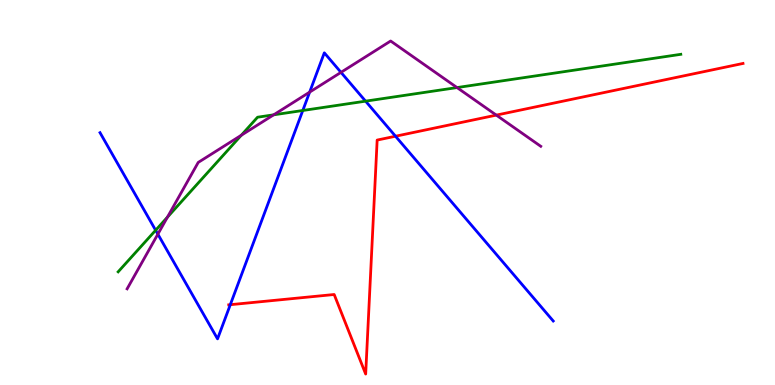[{'lines': ['blue', 'red'], 'intersections': [{'x': 2.97, 'y': 2.09}, {'x': 5.1, 'y': 6.46}]}, {'lines': ['green', 'red'], 'intersections': []}, {'lines': ['purple', 'red'], 'intersections': [{'x': 6.4, 'y': 7.01}]}, {'lines': ['blue', 'green'], 'intersections': [{'x': 2.01, 'y': 4.02}, {'x': 3.91, 'y': 7.13}, {'x': 4.72, 'y': 7.37}]}, {'lines': ['blue', 'purple'], 'intersections': [{'x': 2.04, 'y': 3.92}, {'x': 4.0, 'y': 7.61}, {'x': 4.4, 'y': 8.12}]}, {'lines': ['green', 'purple'], 'intersections': [{'x': 2.16, 'y': 4.36}, {'x': 3.11, 'y': 6.49}, {'x': 3.53, 'y': 7.02}, {'x': 5.9, 'y': 7.73}]}]